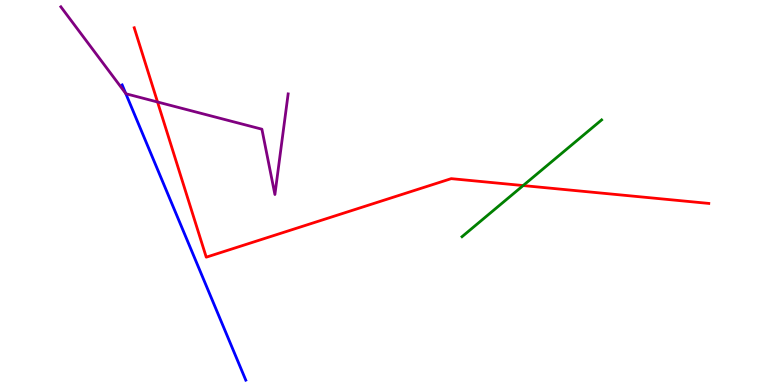[{'lines': ['blue', 'red'], 'intersections': []}, {'lines': ['green', 'red'], 'intersections': [{'x': 6.75, 'y': 5.18}]}, {'lines': ['purple', 'red'], 'intersections': [{'x': 2.03, 'y': 7.35}]}, {'lines': ['blue', 'green'], 'intersections': []}, {'lines': ['blue', 'purple'], 'intersections': [{'x': 1.62, 'y': 7.57}]}, {'lines': ['green', 'purple'], 'intersections': []}]